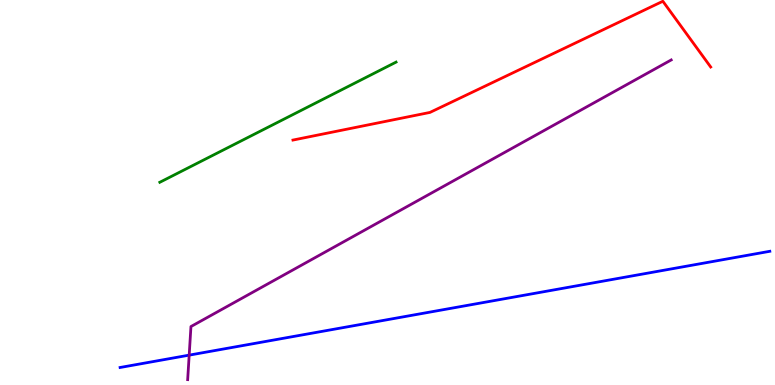[{'lines': ['blue', 'red'], 'intersections': []}, {'lines': ['green', 'red'], 'intersections': []}, {'lines': ['purple', 'red'], 'intersections': []}, {'lines': ['blue', 'green'], 'intersections': []}, {'lines': ['blue', 'purple'], 'intersections': [{'x': 2.44, 'y': 0.776}]}, {'lines': ['green', 'purple'], 'intersections': []}]